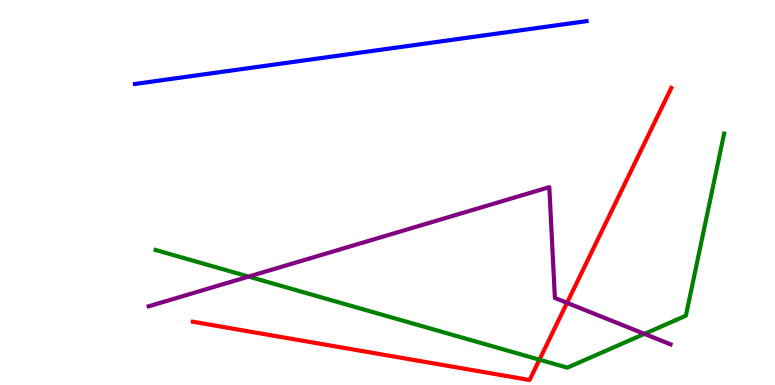[{'lines': ['blue', 'red'], 'intersections': []}, {'lines': ['green', 'red'], 'intersections': [{'x': 6.96, 'y': 0.657}]}, {'lines': ['purple', 'red'], 'intersections': [{'x': 7.32, 'y': 2.13}]}, {'lines': ['blue', 'green'], 'intersections': []}, {'lines': ['blue', 'purple'], 'intersections': []}, {'lines': ['green', 'purple'], 'intersections': [{'x': 3.21, 'y': 2.82}, {'x': 8.32, 'y': 1.33}]}]